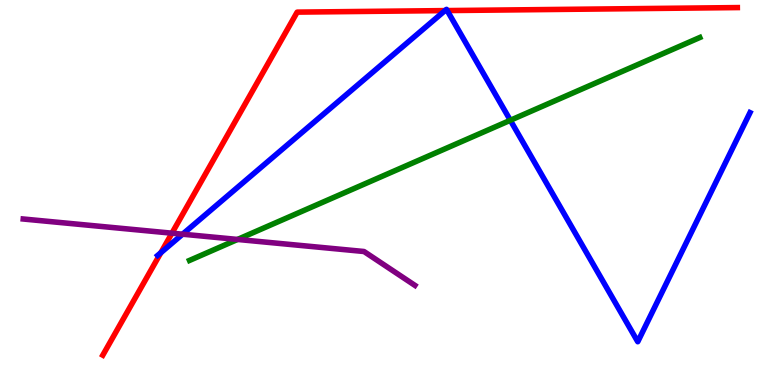[{'lines': ['blue', 'red'], 'intersections': [{'x': 2.08, 'y': 3.44}, {'x': 5.74, 'y': 9.72}, {'x': 5.77, 'y': 9.73}]}, {'lines': ['green', 'red'], 'intersections': []}, {'lines': ['purple', 'red'], 'intersections': [{'x': 2.22, 'y': 3.94}]}, {'lines': ['blue', 'green'], 'intersections': [{'x': 6.58, 'y': 6.88}]}, {'lines': ['blue', 'purple'], 'intersections': [{'x': 2.36, 'y': 3.92}]}, {'lines': ['green', 'purple'], 'intersections': [{'x': 3.07, 'y': 3.78}]}]